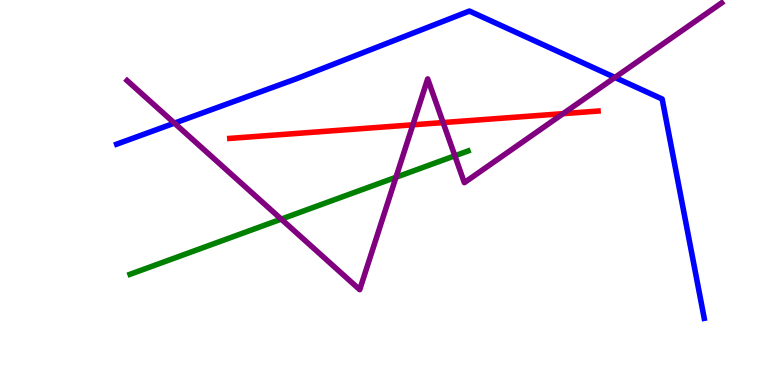[{'lines': ['blue', 'red'], 'intersections': []}, {'lines': ['green', 'red'], 'intersections': []}, {'lines': ['purple', 'red'], 'intersections': [{'x': 5.33, 'y': 6.76}, {'x': 5.72, 'y': 6.82}, {'x': 7.27, 'y': 7.05}]}, {'lines': ['blue', 'green'], 'intersections': []}, {'lines': ['blue', 'purple'], 'intersections': [{'x': 2.25, 'y': 6.8}, {'x': 7.93, 'y': 7.99}]}, {'lines': ['green', 'purple'], 'intersections': [{'x': 3.63, 'y': 4.31}, {'x': 5.11, 'y': 5.4}, {'x': 5.87, 'y': 5.95}]}]